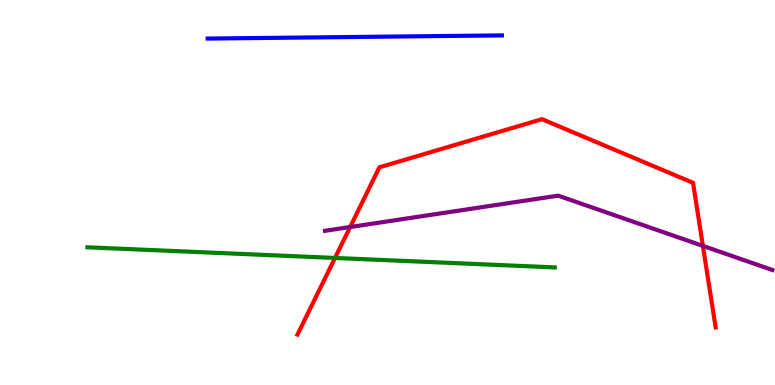[{'lines': ['blue', 'red'], 'intersections': []}, {'lines': ['green', 'red'], 'intersections': [{'x': 4.32, 'y': 3.3}]}, {'lines': ['purple', 'red'], 'intersections': [{'x': 4.52, 'y': 4.1}, {'x': 9.07, 'y': 3.61}]}, {'lines': ['blue', 'green'], 'intersections': []}, {'lines': ['blue', 'purple'], 'intersections': []}, {'lines': ['green', 'purple'], 'intersections': []}]